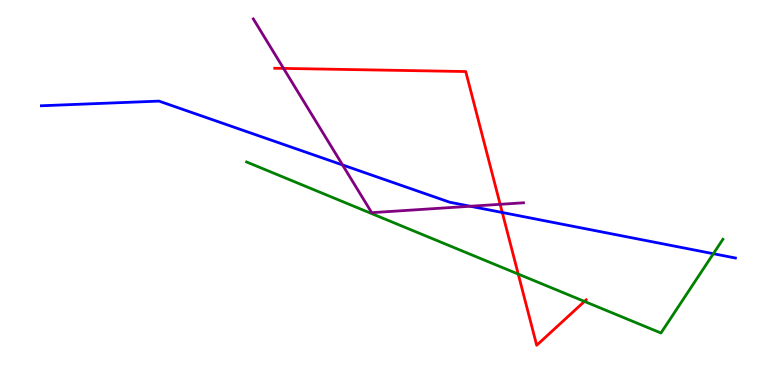[{'lines': ['blue', 'red'], 'intersections': [{'x': 6.48, 'y': 4.48}]}, {'lines': ['green', 'red'], 'intersections': [{'x': 6.69, 'y': 2.88}, {'x': 7.54, 'y': 2.17}]}, {'lines': ['purple', 'red'], 'intersections': [{'x': 3.66, 'y': 8.22}, {'x': 6.45, 'y': 4.69}]}, {'lines': ['blue', 'green'], 'intersections': [{'x': 9.2, 'y': 3.41}]}, {'lines': ['blue', 'purple'], 'intersections': [{'x': 4.42, 'y': 5.72}, {'x': 6.07, 'y': 4.64}]}, {'lines': ['green', 'purple'], 'intersections': []}]